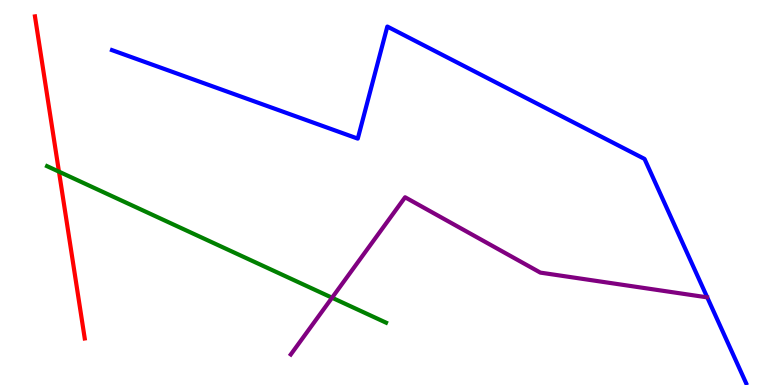[{'lines': ['blue', 'red'], 'intersections': []}, {'lines': ['green', 'red'], 'intersections': [{'x': 0.761, 'y': 5.54}]}, {'lines': ['purple', 'red'], 'intersections': []}, {'lines': ['blue', 'green'], 'intersections': []}, {'lines': ['blue', 'purple'], 'intersections': []}, {'lines': ['green', 'purple'], 'intersections': [{'x': 4.28, 'y': 2.27}]}]